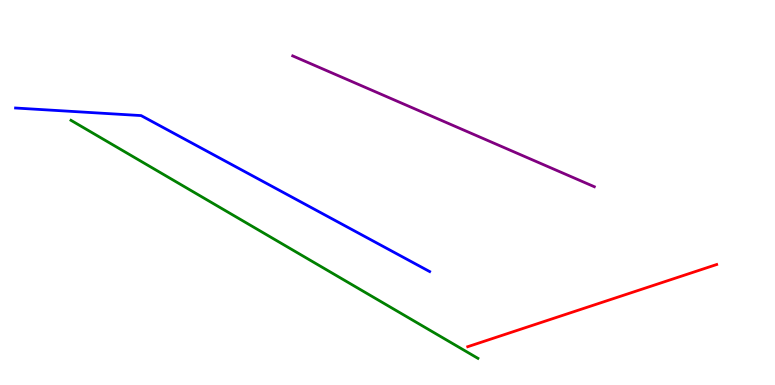[{'lines': ['blue', 'red'], 'intersections': []}, {'lines': ['green', 'red'], 'intersections': []}, {'lines': ['purple', 'red'], 'intersections': []}, {'lines': ['blue', 'green'], 'intersections': []}, {'lines': ['blue', 'purple'], 'intersections': []}, {'lines': ['green', 'purple'], 'intersections': []}]